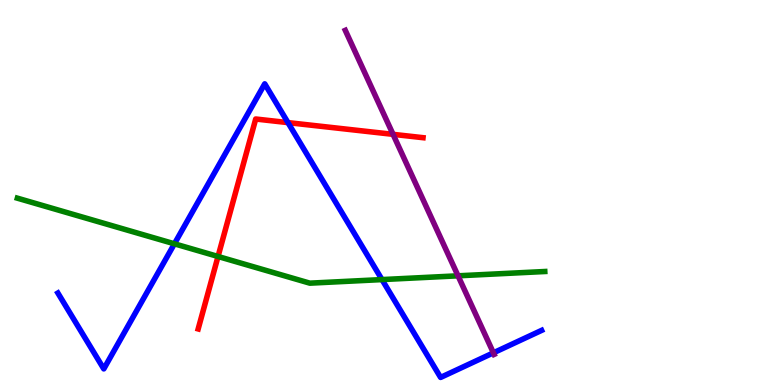[{'lines': ['blue', 'red'], 'intersections': [{'x': 3.72, 'y': 6.82}]}, {'lines': ['green', 'red'], 'intersections': [{'x': 2.81, 'y': 3.34}]}, {'lines': ['purple', 'red'], 'intersections': [{'x': 5.07, 'y': 6.51}]}, {'lines': ['blue', 'green'], 'intersections': [{'x': 2.25, 'y': 3.67}, {'x': 4.93, 'y': 2.74}]}, {'lines': ['blue', 'purple'], 'intersections': [{'x': 6.37, 'y': 0.835}]}, {'lines': ['green', 'purple'], 'intersections': [{'x': 5.91, 'y': 2.84}]}]